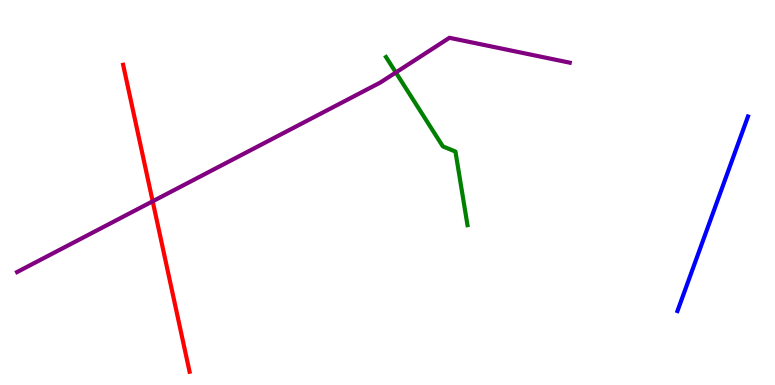[{'lines': ['blue', 'red'], 'intersections': []}, {'lines': ['green', 'red'], 'intersections': []}, {'lines': ['purple', 'red'], 'intersections': [{'x': 1.97, 'y': 4.77}]}, {'lines': ['blue', 'green'], 'intersections': []}, {'lines': ['blue', 'purple'], 'intersections': []}, {'lines': ['green', 'purple'], 'intersections': [{'x': 5.11, 'y': 8.12}]}]